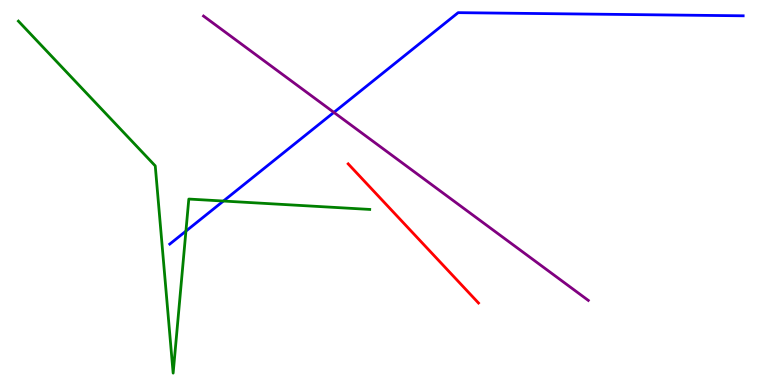[{'lines': ['blue', 'red'], 'intersections': []}, {'lines': ['green', 'red'], 'intersections': []}, {'lines': ['purple', 'red'], 'intersections': []}, {'lines': ['blue', 'green'], 'intersections': [{'x': 2.4, 'y': 4.0}, {'x': 2.88, 'y': 4.78}]}, {'lines': ['blue', 'purple'], 'intersections': [{'x': 4.31, 'y': 7.08}]}, {'lines': ['green', 'purple'], 'intersections': []}]